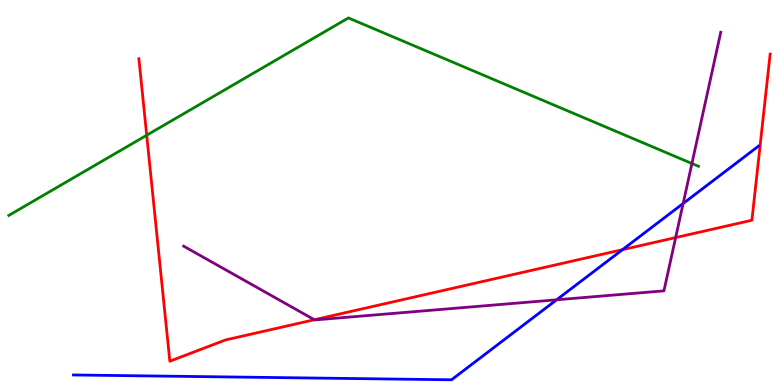[{'lines': ['blue', 'red'], 'intersections': [{'x': 8.03, 'y': 3.52}]}, {'lines': ['green', 'red'], 'intersections': [{'x': 1.89, 'y': 6.49}]}, {'lines': ['purple', 'red'], 'intersections': [{'x': 4.06, 'y': 1.69}, {'x': 8.72, 'y': 3.83}]}, {'lines': ['blue', 'green'], 'intersections': []}, {'lines': ['blue', 'purple'], 'intersections': [{'x': 7.18, 'y': 2.21}, {'x': 8.81, 'y': 4.71}]}, {'lines': ['green', 'purple'], 'intersections': [{'x': 8.93, 'y': 5.75}]}]